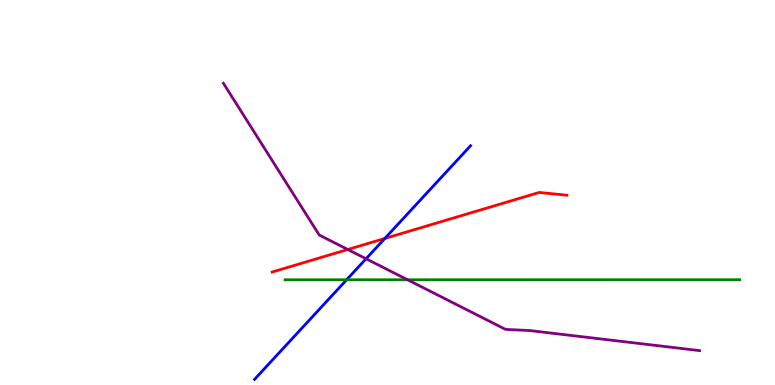[{'lines': ['blue', 'red'], 'intersections': [{'x': 4.97, 'y': 3.81}]}, {'lines': ['green', 'red'], 'intersections': []}, {'lines': ['purple', 'red'], 'intersections': [{'x': 4.49, 'y': 3.52}]}, {'lines': ['blue', 'green'], 'intersections': [{'x': 4.47, 'y': 2.73}]}, {'lines': ['blue', 'purple'], 'intersections': [{'x': 4.72, 'y': 3.28}]}, {'lines': ['green', 'purple'], 'intersections': [{'x': 5.26, 'y': 2.73}]}]